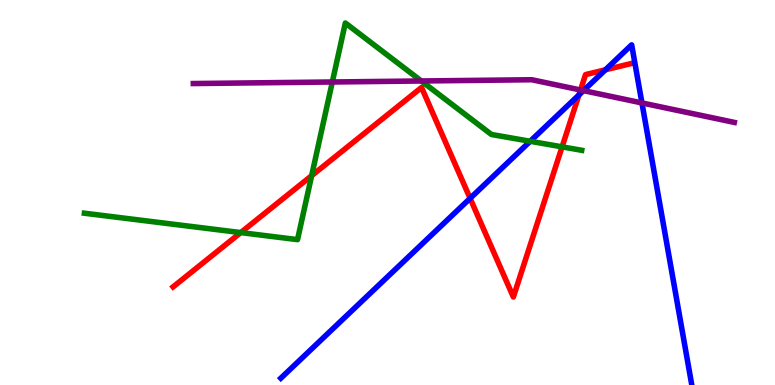[{'lines': ['blue', 'red'], 'intersections': [{'x': 6.07, 'y': 4.85}, {'x': 7.47, 'y': 7.53}, {'x': 7.81, 'y': 8.19}]}, {'lines': ['green', 'red'], 'intersections': [{'x': 3.11, 'y': 3.96}, {'x': 4.02, 'y': 5.44}, {'x': 7.25, 'y': 6.19}]}, {'lines': ['purple', 'red'], 'intersections': [{'x': 7.49, 'y': 7.66}]}, {'lines': ['blue', 'green'], 'intersections': [{'x': 6.84, 'y': 6.33}]}, {'lines': ['blue', 'purple'], 'intersections': [{'x': 7.53, 'y': 7.65}, {'x': 8.28, 'y': 7.33}]}, {'lines': ['green', 'purple'], 'intersections': [{'x': 4.29, 'y': 7.87}, {'x': 5.44, 'y': 7.9}]}]